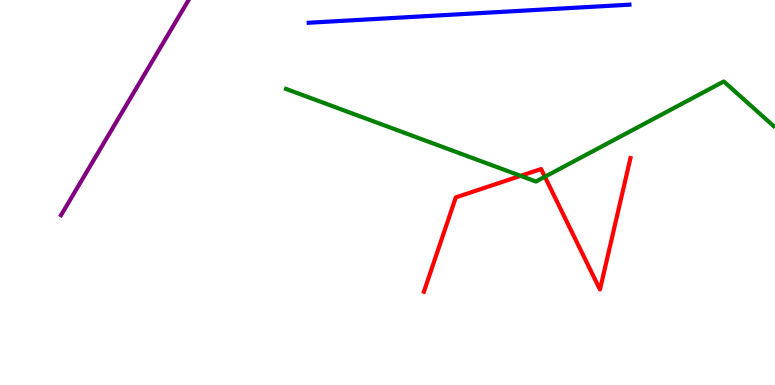[{'lines': ['blue', 'red'], 'intersections': []}, {'lines': ['green', 'red'], 'intersections': [{'x': 6.72, 'y': 5.43}, {'x': 7.03, 'y': 5.41}]}, {'lines': ['purple', 'red'], 'intersections': []}, {'lines': ['blue', 'green'], 'intersections': []}, {'lines': ['blue', 'purple'], 'intersections': []}, {'lines': ['green', 'purple'], 'intersections': []}]